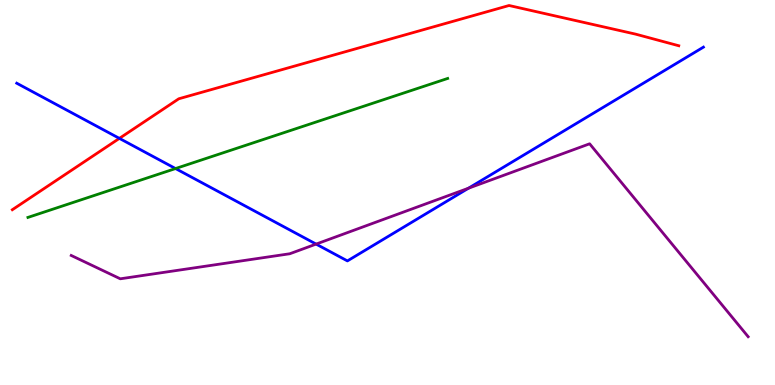[{'lines': ['blue', 'red'], 'intersections': [{'x': 1.54, 'y': 6.41}]}, {'lines': ['green', 'red'], 'intersections': []}, {'lines': ['purple', 'red'], 'intersections': []}, {'lines': ['blue', 'green'], 'intersections': [{'x': 2.27, 'y': 5.62}]}, {'lines': ['blue', 'purple'], 'intersections': [{'x': 4.08, 'y': 3.66}, {'x': 6.04, 'y': 5.11}]}, {'lines': ['green', 'purple'], 'intersections': []}]